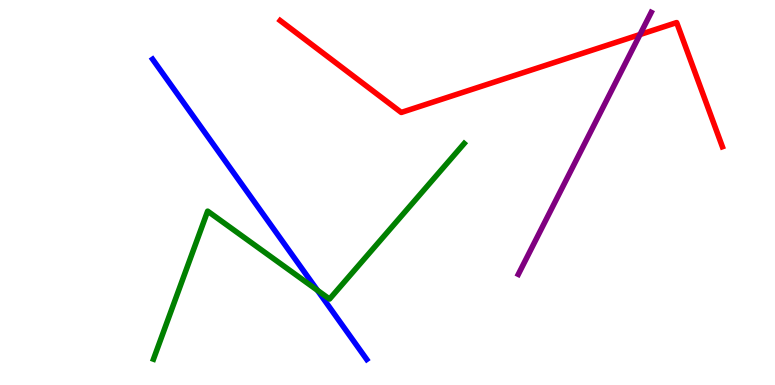[{'lines': ['blue', 'red'], 'intersections': []}, {'lines': ['green', 'red'], 'intersections': []}, {'lines': ['purple', 'red'], 'intersections': [{'x': 8.26, 'y': 9.1}]}, {'lines': ['blue', 'green'], 'intersections': [{'x': 4.1, 'y': 2.46}]}, {'lines': ['blue', 'purple'], 'intersections': []}, {'lines': ['green', 'purple'], 'intersections': []}]